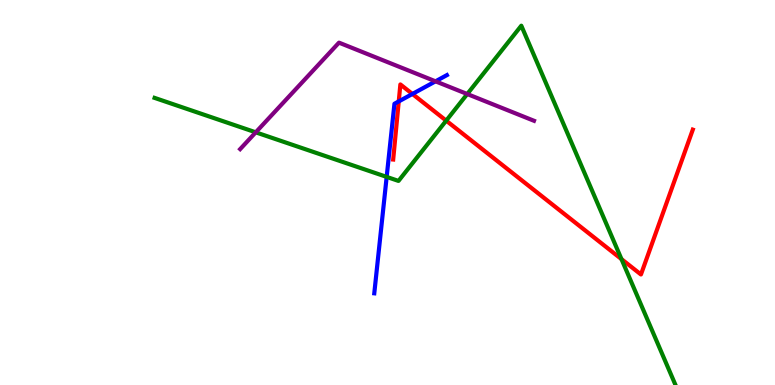[{'lines': ['blue', 'red'], 'intersections': [{'x': 5.15, 'y': 7.37}, {'x': 5.32, 'y': 7.56}]}, {'lines': ['green', 'red'], 'intersections': [{'x': 5.76, 'y': 6.87}, {'x': 8.02, 'y': 3.27}]}, {'lines': ['purple', 'red'], 'intersections': []}, {'lines': ['blue', 'green'], 'intersections': [{'x': 4.99, 'y': 5.41}]}, {'lines': ['blue', 'purple'], 'intersections': [{'x': 5.62, 'y': 7.89}]}, {'lines': ['green', 'purple'], 'intersections': [{'x': 3.3, 'y': 6.56}, {'x': 6.03, 'y': 7.56}]}]